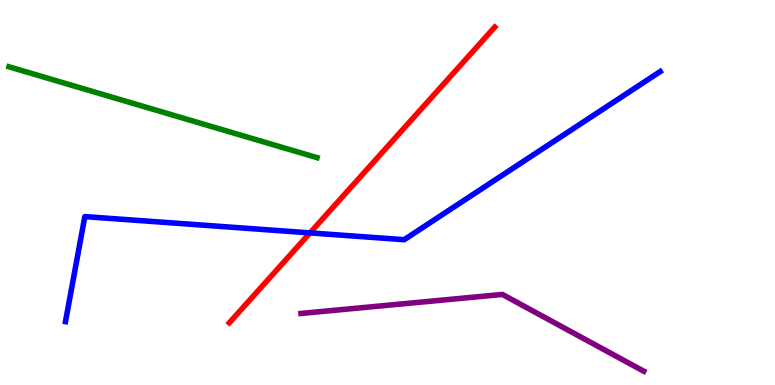[{'lines': ['blue', 'red'], 'intersections': [{'x': 4.0, 'y': 3.95}]}, {'lines': ['green', 'red'], 'intersections': []}, {'lines': ['purple', 'red'], 'intersections': []}, {'lines': ['blue', 'green'], 'intersections': []}, {'lines': ['blue', 'purple'], 'intersections': []}, {'lines': ['green', 'purple'], 'intersections': []}]